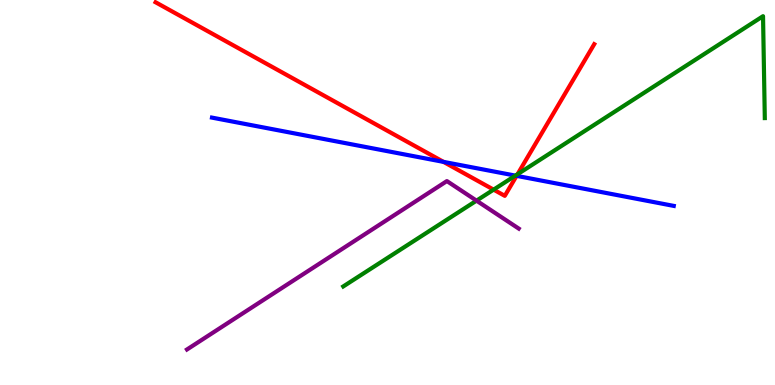[{'lines': ['blue', 'red'], 'intersections': [{'x': 5.72, 'y': 5.8}, {'x': 6.67, 'y': 5.43}]}, {'lines': ['green', 'red'], 'intersections': [{'x': 6.37, 'y': 5.07}, {'x': 6.68, 'y': 5.47}]}, {'lines': ['purple', 'red'], 'intersections': []}, {'lines': ['blue', 'green'], 'intersections': [{'x': 6.65, 'y': 5.44}]}, {'lines': ['blue', 'purple'], 'intersections': []}, {'lines': ['green', 'purple'], 'intersections': [{'x': 6.15, 'y': 4.79}]}]